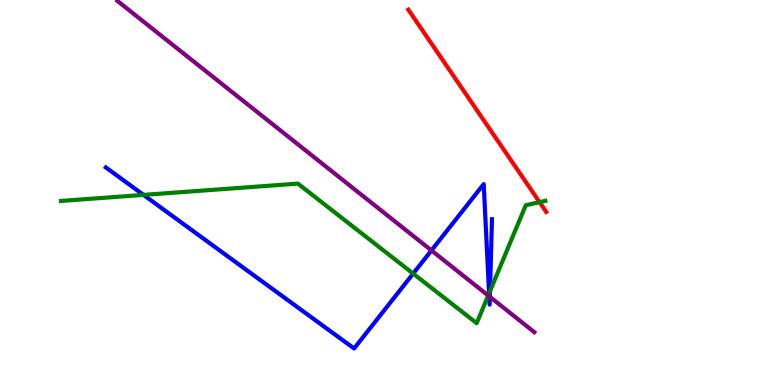[{'lines': ['blue', 'red'], 'intersections': []}, {'lines': ['green', 'red'], 'intersections': [{'x': 6.96, 'y': 4.75}]}, {'lines': ['purple', 'red'], 'intersections': []}, {'lines': ['blue', 'green'], 'intersections': [{'x': 1.85, 'y': 4.94}, {'x': 5.33, 'y': 2.89}, {'x': 6.31, 'y': 2.38}, {'x': 6.32, 'y': 2.44}]}, {'lines': ['blue', 'purple'], 'intersections': [{'x': 5.57, 'y': 3.5}, {'x': 6.31, 'y': 2.3}, {'x': 6.32, 'y': 2.29}]}, {'lines': ['green', 'purple'], 'intersections': [{'x': 6.3, 'y': 2.32}]}]